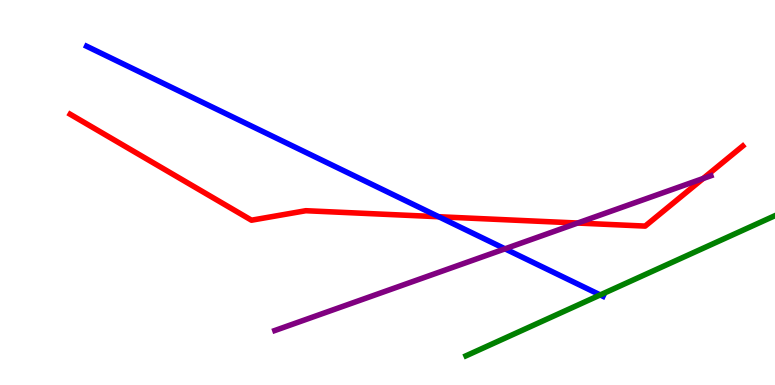[{'lines': ['blue', 'red'], 'intersections': [{'x': 5.66, 'y': 4.37}]}, {'lines': ['green', 'red'], 'intersections': []}, {'lines': ['purple', 'red'], 'intersections': [{'x': 7.45, 'y': 4.21}, {'x': 9.07, 'y': 5.36}]}, {'lines': ['blue', 'green'], 'intersections': [{'x': 7.74, 'y': 2.34}]}, {'lines': ['blue', 'purple'], 'intersections': [{'x': 6.52, 'y': 3.54}]}, {'lines': ['green', 'purple'], 'intersections': []}]